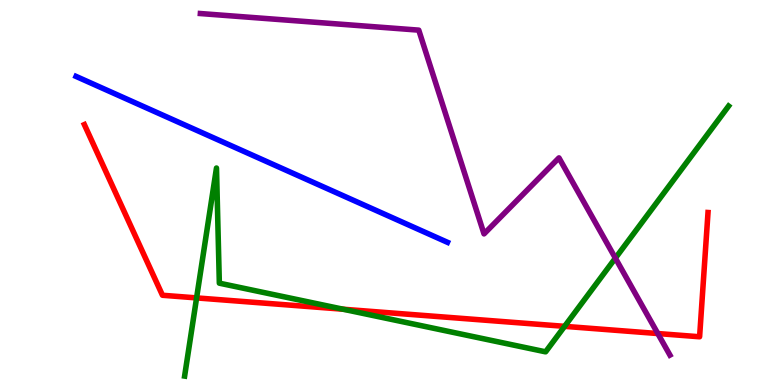[{'lines': ['blue', 'red'], 'intersections': []}, {'lines': ['green', 'red'], 'intersections': [{'x': 2.54, 'y': 2.26}, {'x': 4.43, 'y': 1.97}, {'x': 7.29, 'y': 1.52}]}, {'lines': ['purple', 'red'], 'intersections': [{'x': 8.49, 'y': 1.34}]}, {'lines': ['blue', 'green'], 'intersections': []}, {'lines': ['blue', 'purple'], 'intersections': []}, {'lines': ['green', 'purple'], 'intersections': [{'x': 7.94, 'y': 3.3}]}]